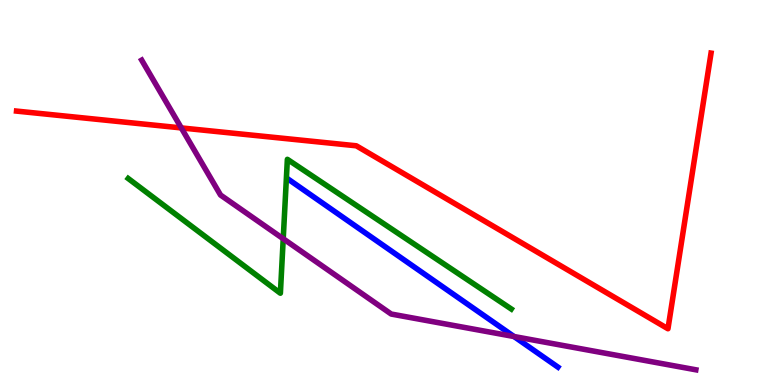[{'lines': ['blue', 'red'], 'intersections': []}, {'lines': ['green', 'red'], 'intersections': []}, {'lines': ['purple', 'red'], 'intersections': [{'x': 2.34, 'y': 6.68}]}, {'lines': ['blue', 'green'], 'intersections': []}, {'lines': ['blue', 'purple'], 'intersections': [{'x': 6.63, 'y': 1.26}]}, {'lines': ['green', 'purple'], 'intersections': [{'x': 3.65, 'y': 3.8}]}]